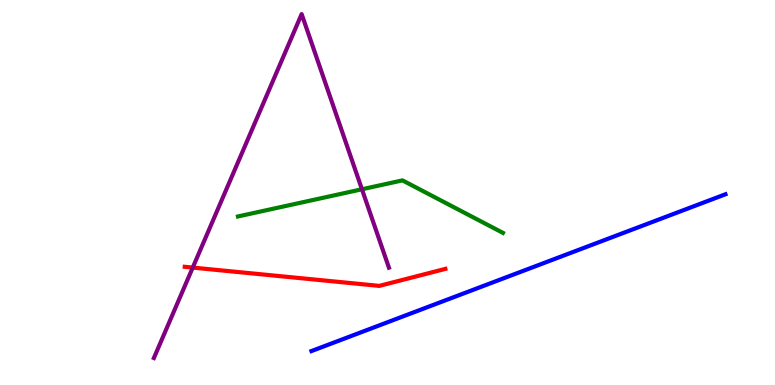[{'lines': ['blue', 'red'], 'intersections': []}, {'lines': ['green', 'red'], 'intersections': []}, {'lines': ['purple', 'red'], 'intersections': [{'x': 2.49, 'y': 3.05}]}, {'lines': ['blue', 'green'], 'intersections': []}, {'lines': ['blue', 'purple'], 'intersections': []}, {'lines': ['green', 'purple'], 'intersections': [{'x': 4.67, 'y': 5.08}]}]